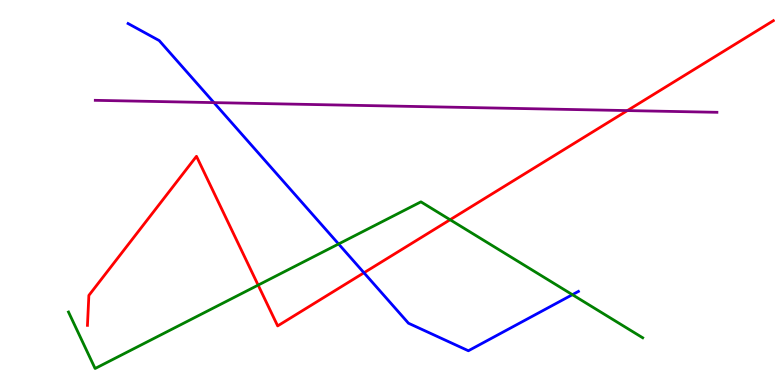[{'lines': ['blue', 'red'], 'intersections': [{'x': 4.7, 'y': 2.92}]}, {'lines': ['green', 'red'], 'intersections': [{'x': 3.33, 'y': 2.59}, {'x': 5.81, 'y': 4.29}]}, {'lines': ['purple', 'red'], 'intersections': [{'x': 8.1, 'y': 7.13}]}, {'lines': ['blue', 'green'], 'intersections': [{'x': 4.37, 'y': 3.66}, {'x': 7.39, 'y': 2.35}]}, {'lines': ['blue', 'purple'], 'intersections': [{'x': 2.76, 'y': 7.33}]}, {'lines': ['green', 'purple'], 'intersections': []}]